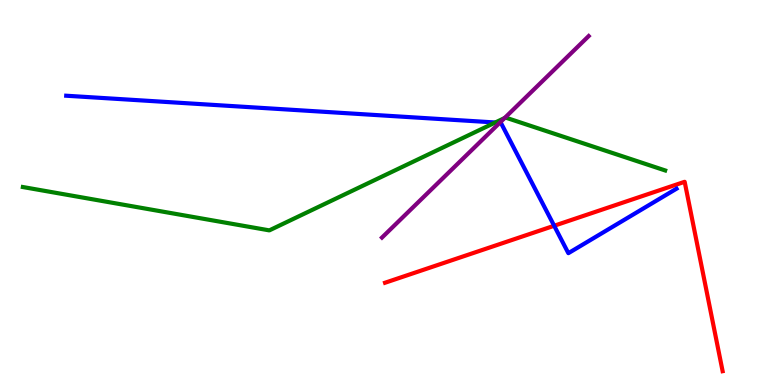[{'lines': ['blue', 'red'], 'intersections': [{'x': 7.15, 'y': 4.14}]}, {'lines': ['green', 'red'], 'intersections': []}, {'lines': ['purple', 'red'], 'intersections': []}, {'lines': ['blue', 'green'], 'intersections': [{'x': 6.39, 'y': 6.82}]}, {'lines': ['blue', 'purple'], 'intersections': [{'x': 6.45, 'y': 6.81}]}, {'lines': ['green', 'purple'], 'intersections': [{'x': 6.51, 'y': 6.93}]}]